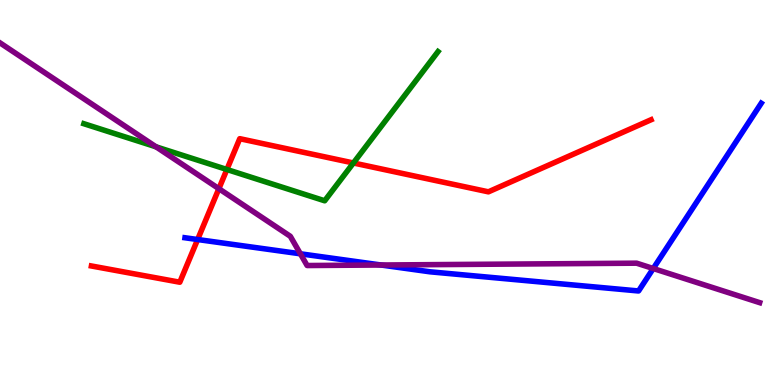[{'lines': ['blue', 'red'], 'intersections': [{'x': 2.55, 'y': 3.78}]}, {'lines': ['green', 'red'], 'intersections': [{'x': 2.93, 'y': 5.6}, {'x': 4.56, 'y': 5.77}]}, {'lines': ['purple', 'red'], 'intersections': [{'x': 2.82, 'y': 5.1}]}, {'lines': ['blue', 'green'], 'intersections': []}, {'lines': ['blue', 'purple'], 'intersections': [{'x': 3.88, 'y': 3.41}, {'x': 4.92, 'y': 3.12}, {'x': 8.43, 'y': 3.03}]}, {'lines': ['green', 'purple'], 'intersections': [{'x': 2.01, 'y': 6.19}]}]